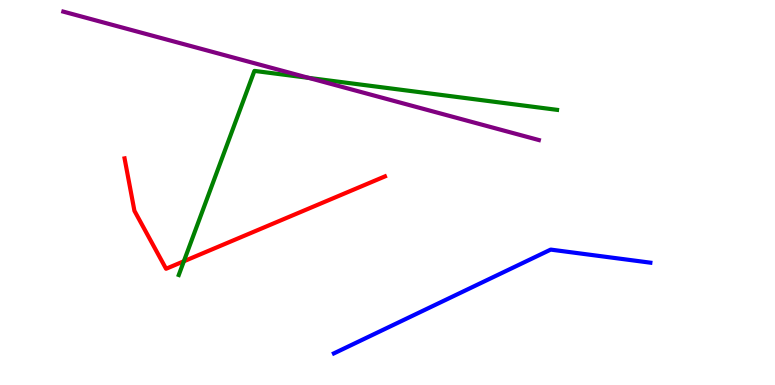[{'lines': ['blue', 'red'], 'intersections': []}, {'lines': ['green', 'red'], 'intersections': [{'x': 2.37, 'y': 3.21}]}, {'lines': ['purple', 'red'], 'intersections': []}, {'lines': ['blue', 'green'], 'intersections': []}, {'lines': ['blue', 'purple'], 'intersections': []}, {'lines': ['green', 'purple'], 'intersections': [{'x': 3.98, 'y': 7.98}]}]